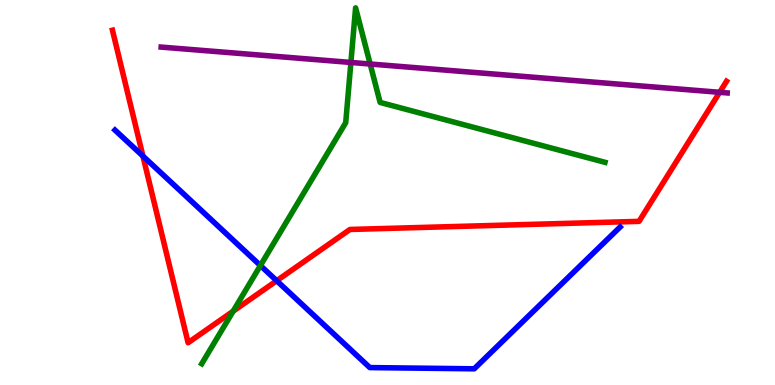[{'lines': ['blue', 'red'], 'intersections': [{'x': 1.84, 'y': 5.95}, {'x': 3.57, 'y': 2.71}]}, {'lines': ['green', 'red'], 'intersections': [{'x': 3.01, 'y': 1.92}]}, {'lines': ['purple', 'red'], 'intersections': [{'x': 9.29, 'y': 7.6}]}, {'lines': ['blue', 'green'], 'intersections': [{'x': 3.36, 'y': 3.1}]}, {'lines': ['blue', 'purple'], 'intersections': []}, {'lines': ['green', 'purple'], 'intersections': [{'x': 4.53, 'y': 8.38}, {'x': 4.78, 'y': 8.34}]}]